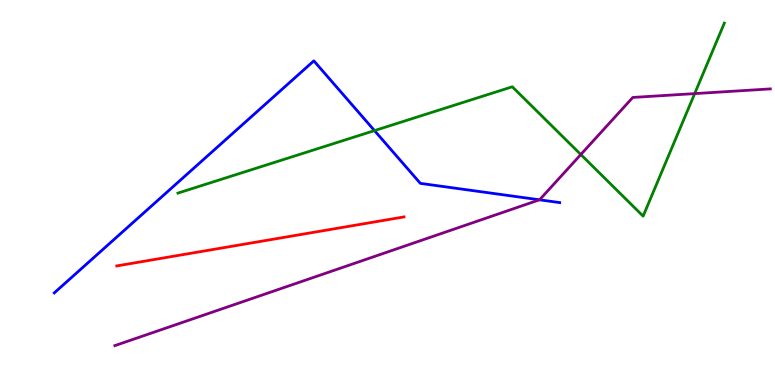[{'lines': ['blue', 'red'], 'intersections': []}, {'lines': ['green', 'red'], 'intersections': []}, {'lines': ['purple', 'red'], 'intersections': []}, {'lines': ['blue', 'green'], 'intersections': [{'x': 4.83, 'y': 6.61}]}, {'lines': ['blue', 'purple'], 'intersections': [{'x': 6.96, 'y': 4.81}]}, {'lines': ['green', 'purple'], 'intersections': [{'x': 7.49, 'y': 5.99}, {'x': 8.96, 'y': 7.57}]}]